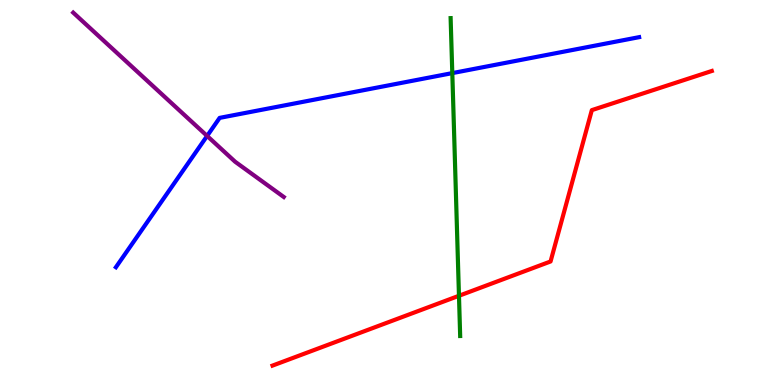[{'lines': ['blue', 'red'], 'intersections': []}, {'lines': ['green', 'red'], 'intersections': [{'x': 5.92, 'y': 2.32}]}, {'lines': ['purple', 'red'], 'intersections': []}, {'lines': ['blue', 'green'], 'intersections': [{'x': 5.84, 'y': 8.1}]}, {'lines': ['blue', 'purple'], 'intersections': [{'x': 2.67, 'y': 6.47}]}, {'lines': ['green', 'purple'], 'intersections': []}]